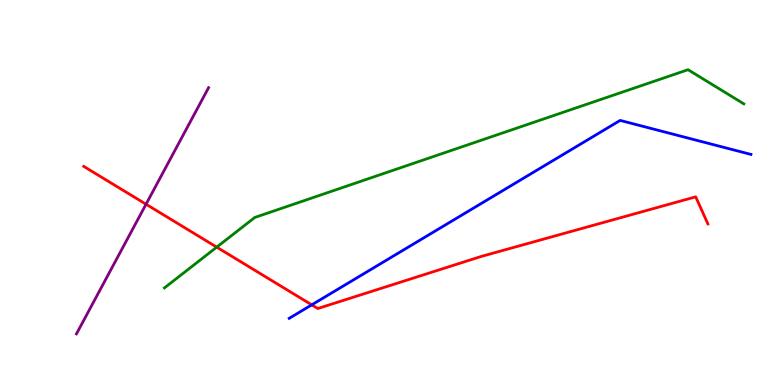[{'lines': ['blue', 'red'], 'intersections': [{'x': 4.02, 'y': 2.08}]}, {'lines': ['green', 'red'], 'intersections': [{'x': 2.8, 'y': 3.58}]}, {'lines': ['purple', 'red'], 'intersections': [{'x': 1.88, 'y': 4.7}]}, {'lines': ['blue', 'green'], 'intersections': []}, {'lines': ['blue', 'purple'], 'intersections': []}, {'lines': ['green', 'purple'], 'intersections': []}]